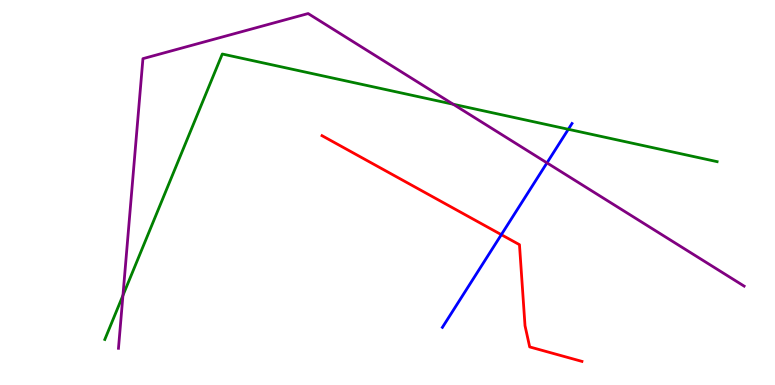[{'lines': ['blue', 'red'], 'intersections': [{'x': 6.47, 'y': 3.9}]}, {'lines': ['green', 'red'], 'intersections': []}, {'lines': ['purple', 'red'], 'intersections': []}, {'lines': ['blue', 'green'], 'intersections': [{'x': 7.33, 'y': 6.64}]}, {'lines': ['blue', 'purple'], 'intersections': [{'x': 7.06, 'y': 5.77}]}, {'lines': ['green', 'purple'], 'intersections': [{'x': 1.59, 'y': 2.33}, {'x': 5.85, 'y': 7.29}]}]